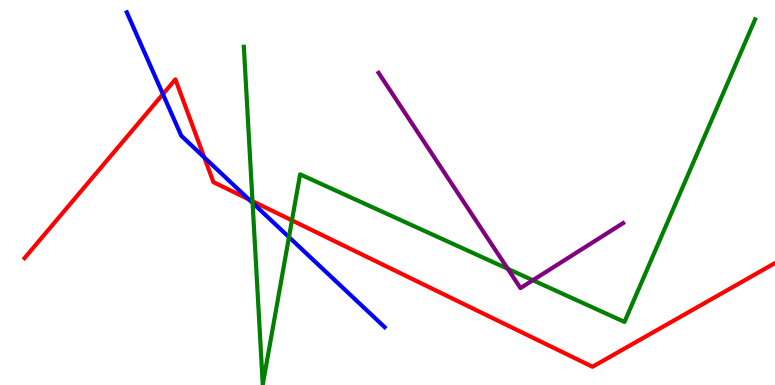[{'lines': ['blue', 'red'], 'intersections': [{'x': 2.1, 'y': 7.55}, {'x': 2.64, 'y': 5.91}, {'x': 3.21, 'y': 4.82}]}, {'lines': ['green', 'red'], 'intersections': [{'x': 3.26, 'y': 4.77}, {'x': 3.77, 'y': 4.28}]}, {'lines': ['purple', 'red'], 'intersections': []}, {'lines': ['blue', 'green'], 'intersections': [{'x': 3.26, 'y': 4.73}, {'x': 3.73, 'y': 3.84}]}, {'lines': ['blue', 'purple'], 'intersections': []}, {'lines': ['green', 'purple'], 'intersections': [{'x': 6.55, 'y': 3.02}, {'x': 6.88, 'y': 2.72}]}]